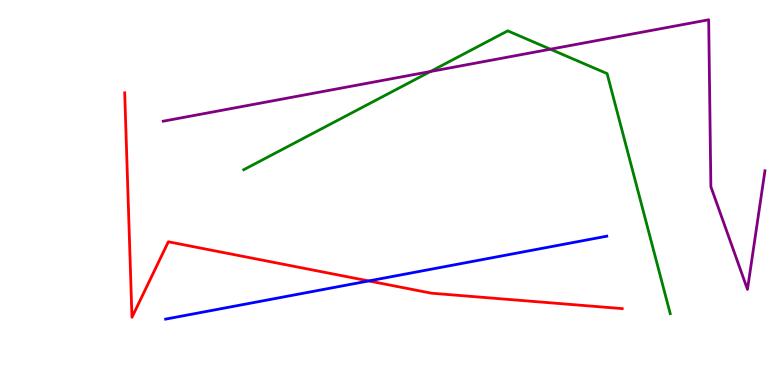[{'lines': ['blue', 'red'], 'intersections': [{'x': 4.76, 'y': 2.7}]}, {'lines': ['green', 'red'], 'intersections': []}, {'lines': ['purple', 'red'], 'intersections': []}, {'lines': ['blue', 'green'], 'intersections': []}, {'lines': ['blue', 'purple'], 'intersections': []}, {'lines': ['green', 'purple'], 'intersections': [{'x': 5.55, 'y': 8.14}, {'x': 7.1, 'y': 8.72}]}]